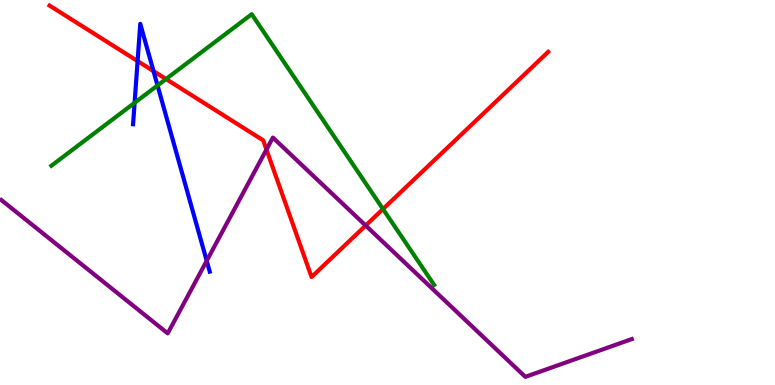[{'lines': ['blue', 'red'], 'intersections': [{'x': 1.78, 'y': 8.41}, {'x': 1.98, 'y': 8.15}]}, {'lines': ['green', 'red'], 'intersections': [{'x': 2.14, 'y': 7.95}, {'x': 4.94, 'y': 4.57}]}, {'lines': ['purple', 'red'], 'intersections': [{'x': 3.44, 'y': 6.12}, {'x': 4.72, 'y': 4.14}]}, {'lines': ['blue', 'green'], 'intersections': [{'x': 1.74, 'y': 7.33}, {'x': 2.03, 'y': 7.78}]}, {'lines': ['blue', 'purple'], 'intersections': [{'x': 2.67, 'y': 3.23}]}, {'lines': ['green', 'purple'], 'intersections': []}]